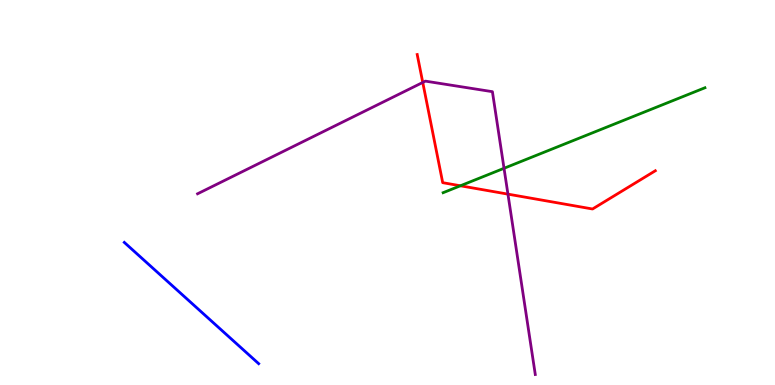[{'lines': ['blue', 'red'], 'intersections': []}, {'lines': ['green', 'red'], 'intersections': [{'x': 5.94, 'y': 5.17}]}, {'lines': ['purple', 'red'], 'intersections': [{'x': 5.45, 'y': 7.86}, {'x': 6.55, 'y': 4.96}]}, {'lines': ['blue', 'green'], 'intersections': []}, {'lines': ['blue', 'purple'], 'intersections': []}, {'lines': ['green', 'purple'], 'intersections': [{'x': 6.5, 'y': 5.63}]}]